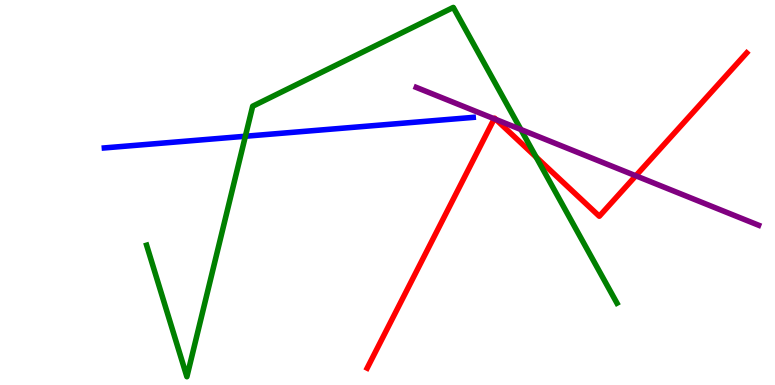[{'lines': ['blue', 'red'], 'intersections': []}, {'lines': ['green', 'red'], 'intersections': [{'x': 6.92, 'y': 5.92}]}, {'lines': ['purple', 'red'], 'intersections': [{'x': 6.38, 'y': 6.91}, {'x': 6.4, 'y': 6.9}, {'x': 8.2, 'y': 5.43}]}, {'lines': ['blue', 'green'], 'intersections': [{'x': 3.17, 'y': 6.46}]}, {'lines': ['blue', 'purple'], 'intersections': []}, {'lines': ['green', 'purple'], 'intersections': [{'x': 6.72, 'y': 6.64}]}]